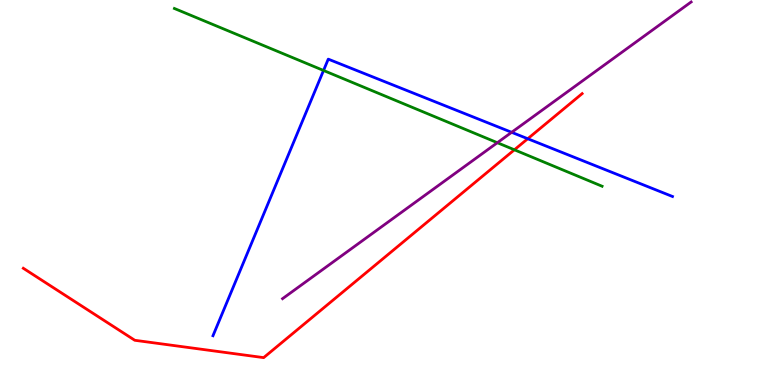[{'lines': ['blue', 'red'], 'intersections': [{'x': 6.81, 'y': 6.4}]}, {'lines': ['green', 'red'], 'intersections': [{'x': 6.64, 'y': 6.11}]}, {'lines': ['purple', 'red'], 'intersections': []}, {'lines': ['blue', 'green'], 'intersections': [{'x': 4.17, 'y': 8.17}]}, {'lines': ['blue', 'purple'], 'intersections': [{'x': 6.6, 'y': 6.56}]}, {'lines': ['green', 'purple'], 'intersections': [{'x': 6.42, 'y': 6.29}]}]